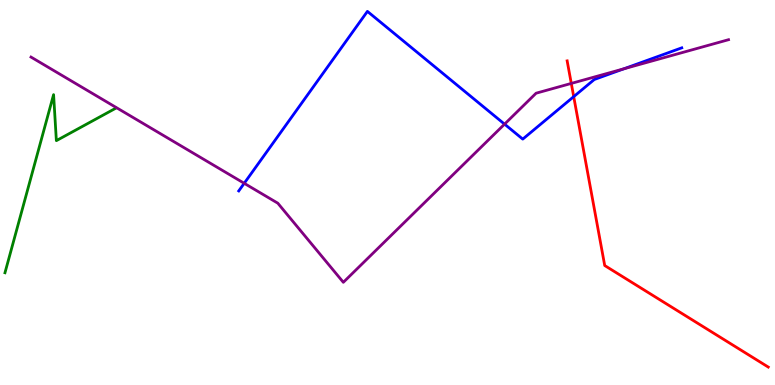[{'lines': ['blue', 'red'], 'intersections': [{'x': 7.4, 'y': 7.49}]}, {'lines': ['green', 'red'], 'intersections': []}, {'lines': ['purple', 'red'], 'intersections': [{'x': 7.37, 'y': 7.83}]}, {'lines': ['blue', 'green'], 'intersections': []}, {'lines': ['blue', 'purple'], 'intersections': [{'x': 3.15, 'y': 5.24}, {'x': 6.51, 'y': 6.78}, {'x': 8.05, 'y': 8.21}]}, {'lines': ['green', 'purple'], 'intersections': []}]